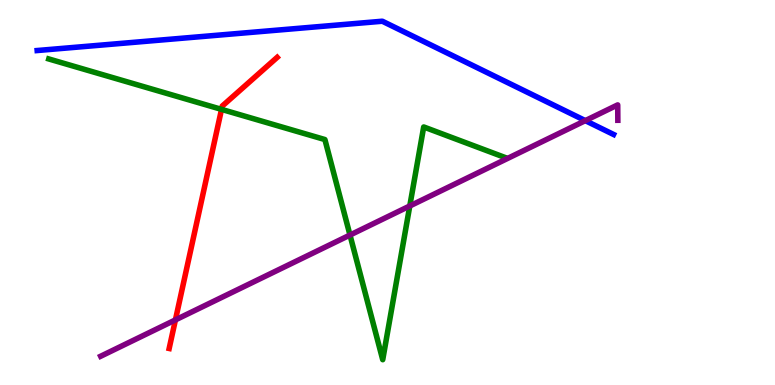[{'lines': ['blue', 'red'], 'intersections': []}, {'lines': ['green', 'red'], 'intersections': [{'x': 2.86, 'y': 7.16}]}, {'lines': ['purple', 'red'], 'intersections': [{'x': 2.26, 'y': 1.69}]}, {'lines': ['blue', 'green'], 'intersections': []}, {'lines': ['blue', 'purple'], 'intersections': [{'x': 7.55, 'y': 6.87}]}, {'lines': ['green', 'purple'], 'intersections': [{'x': 4.52, 'y': 3.9}, {'x': 5.29, 'y': 4.65}]}]